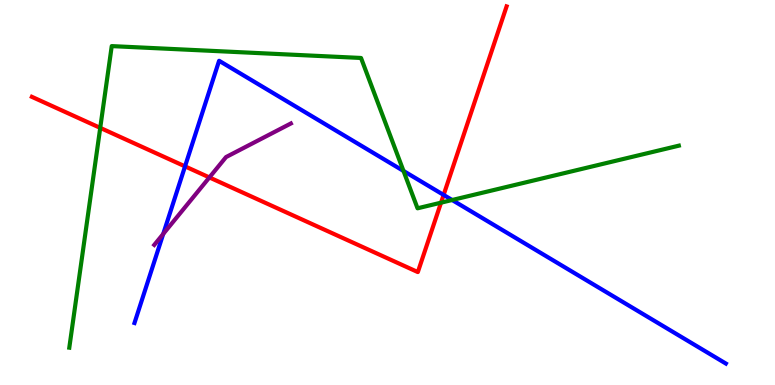[{'lines': ['blue', 'red'], 'intersections': [{'x': 2.39, 'y': 5.68}, {'x': 5.72, 'y': 4.94}]}, {'lines': ['green', 'red'], 'intersections': [{'x': 1.29, 'y': 6.68}, {'x': 5.69, 'y': 4.74}]}, {'lines': ['purple', 'red'], 'intersections': [{'x': 2.7, 'y': 5.39}]}, {'lines': ['blue', 'green'], 'intersections': [{'x': 5.21, 'y': 5.56}, {'x': 5.83, 'y': 4.81}]}, {'lines': ['blue', 'purple'], 'intersections': [{'x': 2.11, 'y': 3.92}]}, {'lines': ['green', 'purple'], 'intersections': []}]